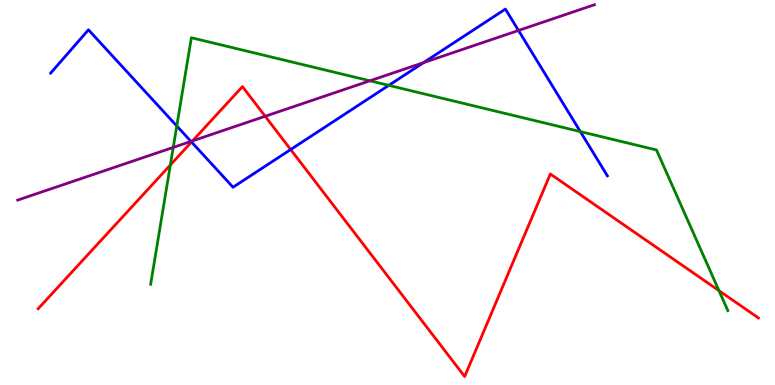[{'lines': ['blue', 'red'], 'intersections': [{'x': 2.47, 'y': 6.31}, {'x': 3.75, 'y': 6.12}]}, {'lines': ['green', 'red'], 'intersections': [{'x': 2.2, 'y': 5.71}, {'x': 9.28, 'y': 2.45}]}, {'lines': ['purple', 'red'], 'intersections': [{'x': 2.48, 'y': 6.34}, {'x': 3.42, 'y': 6.98}]}, {'lines': ['blue', 'green'], 'intersections': [{'x': 2.28, 'y': 6.73}, {'x': 5.02, 'y': 7.78}, {'x': 7.49, 'y': 6.58}]}, {'lines': ['blue', 'purple'], 'intersections': [{'x': 2.46, 'y': 6.33}, {'x': 5.47, 'y': 8.37}, {'x': 6.69, 'y': 9.21}]}, {'lines': ['green', 'purple'], 'intersections': [{'x': 2.24, 'y': 6.17}, {'x': 4.77, 'y': 7.9}]}]